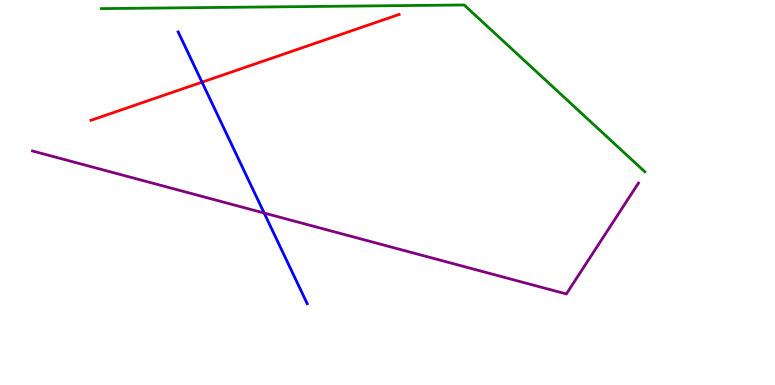[{'lines': ['blue', 'red'], 'intersections': [{'x': 2.61, 'y': 7.87}]}, {'lines': ['green', 'red'], 'intersections': []}, {'lines': ['purple', 'red'], 'intersections': []}, {'lines': ['blue', 'green'], 'intersections': []}, {'lines': ['blue', 'purple'], 'intersections': [{'x': 3.41, 'y': 4.47}]}, {'lines': ['green', 'purple'], 'intersections': []}]